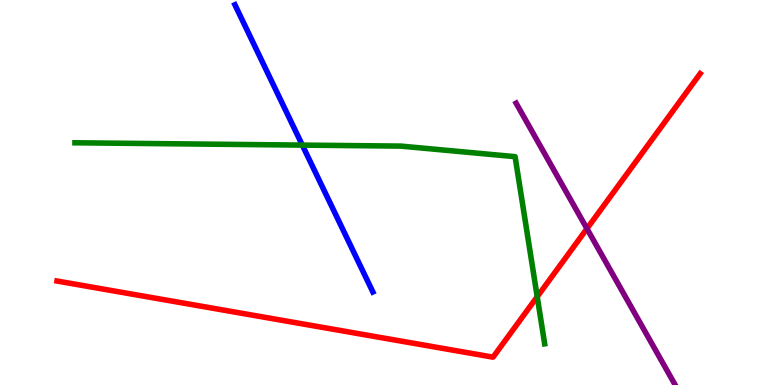[{'lines': ['blue', 'red'], 'intersections': []}, {'lines': ['green', 'red'], 'intersections': [{'x': 6.93, 'y': 2.29}]}, {'lines': ['purple', 'red'], 'intersections': [{'x': 7.57, 'y': 4.06}]}, {'lines': ['blue', 'green'], 'intersections': [{'x': 3.9, 'y': 6.23}]}, {'lines': ['blue', 'purple'], 'intersections': []}, {'lines': ['green', 'purple'], 'intersections': []}]